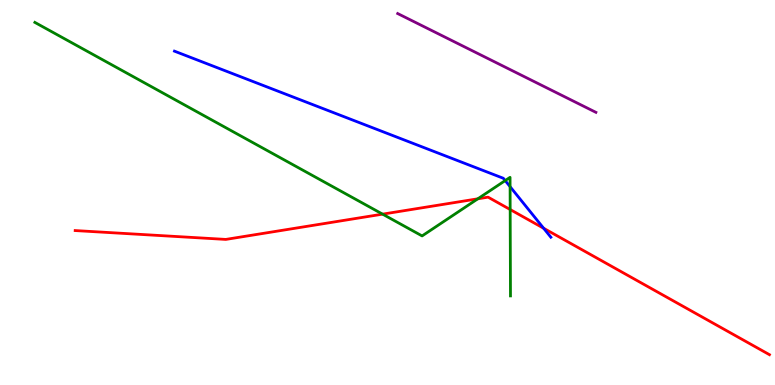[{'lines': ['blue', 'red'], 'intersections': [{'x': 7.01, 'y': 4.07}]}, {'lines': ['green', 'red'], 'intersections': [{'x': 4.94, 'y': 4.44}, {'x': 6.17, 'y': 4.84}, {'x': 6.58, 'y': 4.56}]}, {'lines': ['purple', 'red'], 'intersections': []}, {'lines': ['blue', 'green'], 'intersections': [{'x': 6.52, 'y': 5.31}, {'x': 6.58, 'y': 5.15}]}, {'lines': ['blue', 'purple'], 'intersections': []}, {'lines': ['green', 'purple'], 'intersections': []}]